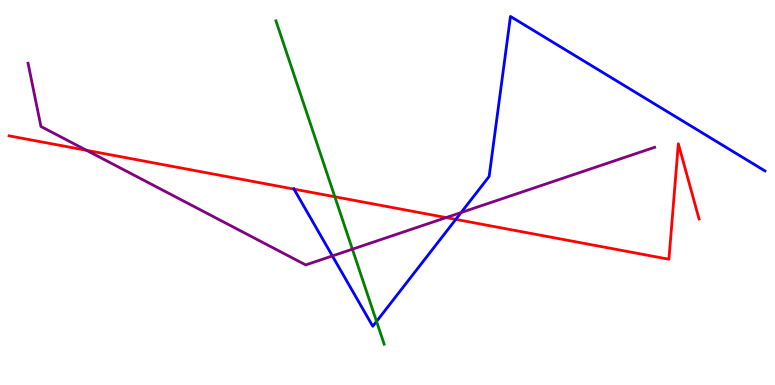[{'lines': ['blue', 'red'], 'intersections': [{'x': 3.79, 'y': 5.09}, {'x': 5.88, 'y': 4.3}]}, {'lines': ['green', 'red'], 'intersections': [{'x': 4.32, 'y': 4.89}]}, {'lines': ['purple', 'red'], 'intersections': [{'x': 1.12, 'y': 6.1}, {'x': 5.76, 'y': 4.35}]}, {'lines': ['blue', 'green'], 'intersections': [{'x': 4.86, 'y': 1.65}]}, {'lines': ['blue', 'purple'], 'intersections': [{'x': 4.29, 'y': 3.35}, {'x': 5.95, 'y': 4.48}]}, {'lines': ['green', 'purple'], 'intersections': [{'x': 4.55, 'y': 3.53}]}]